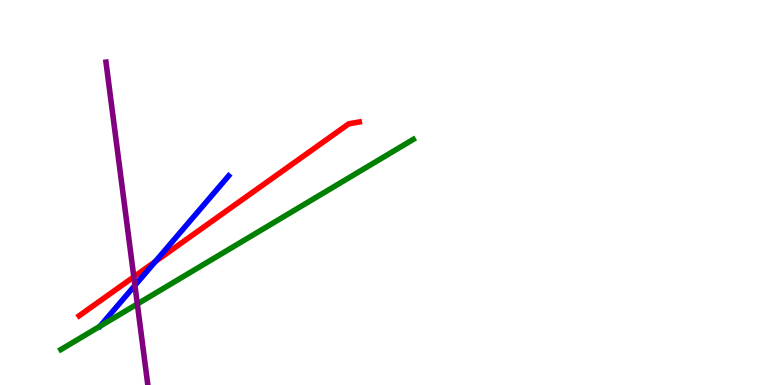[{'lines': ['blue', 'red'], 'intersections': [{'x': 2.0, 'y': 3.21}]}, {'lines': ['green', 'red'], 'intersections': []}, {'lines': ['purple', 'red'], 'intersections': [{'x': 1.73, 'y': 2.81}]}, {'lines': ['blue', 'green'], 'intersections': []}, {'lines': ['blue', 'purple'], 'intersections': [{'x': 1.74, 'y': 2.59}]}, {'lines': ['green', 'purple'], 'intersections': [{'x': 1.77, 'y': 2.1}]}]